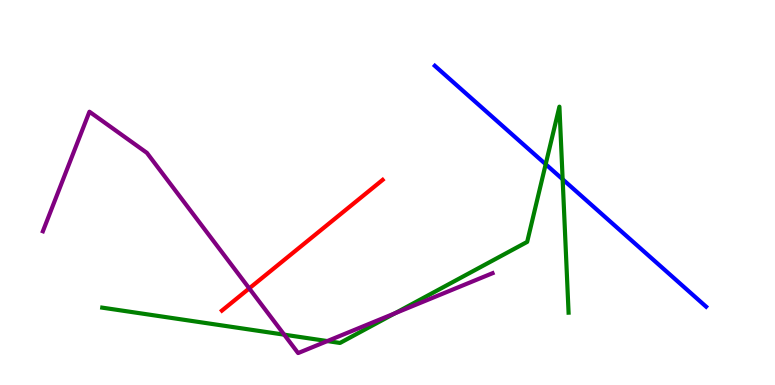[{'lines': ['blue', 'red'], 'intersections': []}, {'lines': ['green', 'red'], 'intersections': []}, {'lines': ['purple', 'red'], 'intersections': [{'x': 3.22, 'y': 2.51}]}, {'lines': ['blue', 'green'], 'intersections': [{'x': 7.04, 'y': 5.73}, {'x': 7.26, 'y': 5.34}]}, {'lines': ['blue', 'purple'], 'intersections': []}, {'lines': ['green', 'purple'], 'intersections': [{'x': 3.67, 'y': 1.31}, {'x': 4.22, 'y': 1.14}, {'x': 5.1, 'y': 1.86}]}]